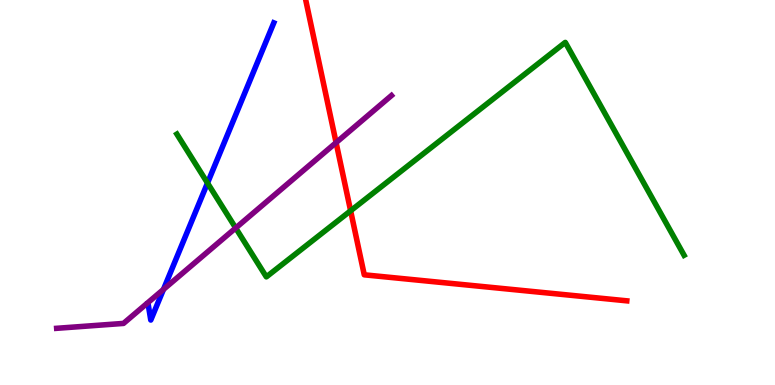[{'lines': ['blue', 'red'], 'intersections': []}, {'lines': ['green', 'red'], 'intersections': [{'x': 4.52, 'y': 4.53}]}, {'lines': ['purple', 'red'], 'intersections': [{'x': 4.34, 'y': 6.3}]}, {'lines': ['blue', 'green'], 'intersections': [{'x': 2.68, 'y': 5.25}]}, {'lines': ['blue', 'purple'], 'intersections': [{'x': 2.11, 'y': 2.48}]}, {'lines': ['green', 'purple'], 'intersections': [{'x': 3.04, 'y': 4.08}]}]